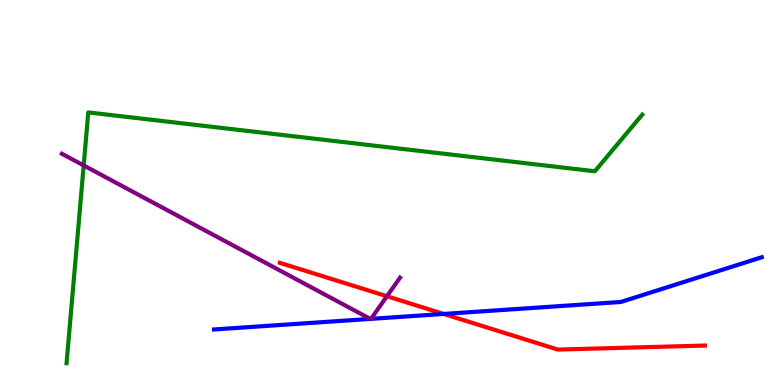[{'lines': ['blue', 'red'], 'intersections': [{'x': 5.72, 'y': 1.85}]}, {'lines': ['green', 'red'], 'intersections': []}, {'lines': ['purple', 'red'], 'intersections': [{'x': 4.99, 'y': 2.31}]}, {'lines': ['blue', 'green'], 'intersections': []}, {'lines': ['blue', 'purple'], 'intersections': [{'x': 4.78, 'y': 1.72}, {'x': 4.79, 'y': 1.72}]}, {'lines': ['green', 'purple'], 'intersections': [{'x': 1.08, 'y': 5.7}]}]